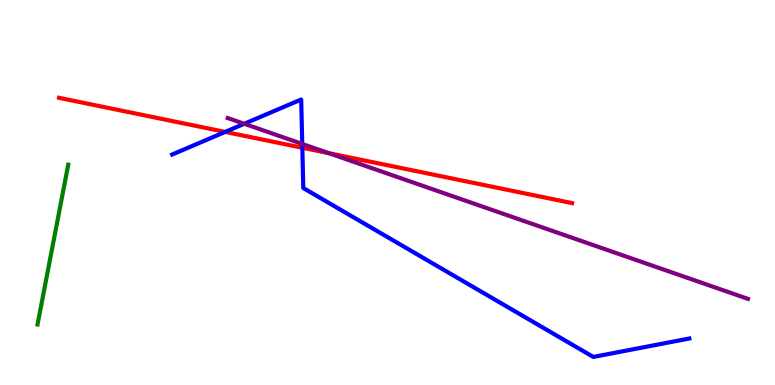[{'lines': ['blue', 'red'], 'intersections': [{'x': 2.91, 'y': 6.57}, {'x': 3.9, 'y': 6.16}]}, {'lines': ['green', 'red'], 'intersections': []}, {'lines': ['purple', 'red'], 'intersections': [{'x': 4.24, 'y': 6.02}]}, {'lines': ['blue', 'green'], 'intersections': []}, {'lines': ['blue', 'purple'], 'intersections': [{'x': 3.15, 'y': 6.78}, {'x': 3.9, 'y': 6.26}]}, {'lines': ['green', 'purple'], 'intersections': []}]